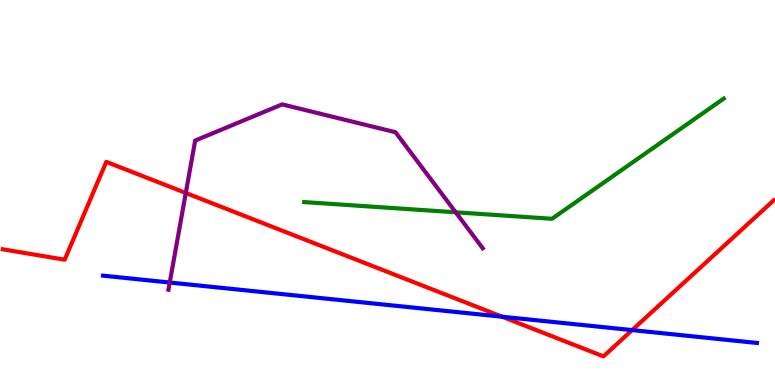[{'lines': ['blue', 'red'], 'intersections': [{'x': 6.48, 'y': 1.77}, {'x': 8.16, 'y': 1.43}]}, {'lines': ['green', 'red'], 'intersections': []}, {'lines': ['purple', 'red'], 'intersections': [{'x': 2.4, 'y': 4.99}]}, {'lines': ['blue', 'green'], 'intersections': []}, {'lines': ['blue', 'purple'], 'intersections': [{'x': 2.19, 'y': 2.66}]}, {'lines': ['green', 'purple'], 'intersections': [{'x': 5.88, 'y': 4.49}]}]